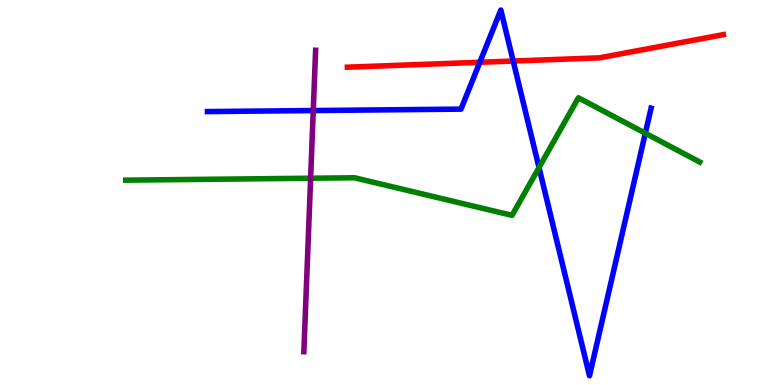[{'lines': ['blue', 'red'], 'intersections': [{'x': 6.19, 'y': 8.38}, {'x': 6.62, 'y': 8.41}]}, {'lines': ['green', 'red'], 'intersections': []}, {'lines': ['purple', 'red'], 'intersections': []}, {'lines': ['blue', 'green'], 'intersections': [{'x': 6.96, 'y': 5.65}, {'x': 8.33, 'y': 6.54}]}, {'lines': ['blue', 'purple'], 'intersections': [{'x': 4.04, 'y': 7.13}]}, {'lines': ['green', 'purple'], 'intersections': [{'x': 4.01, 'y': 5.37}]}]